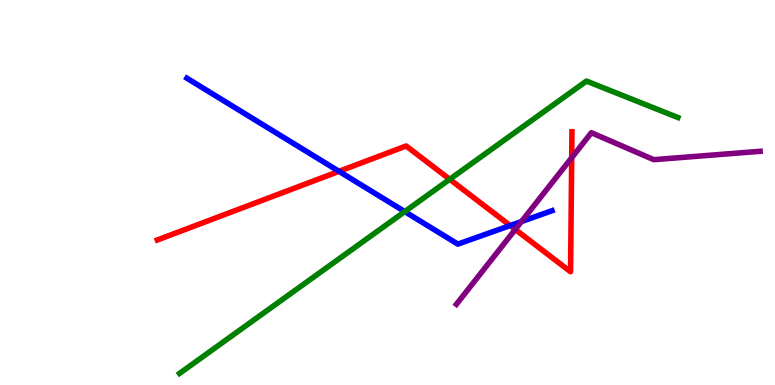[{'lines': ['blue', 'red'], 'intersections': [{'x': 4.37, 'y': 5.55}, {'x': 6.58, 'y': 4.14}]}, {'lines': ['green', 'red'], 'intersections': [{'x': 5.8, 'y': 5.34}]}, {'lines': ['purple', 'red'], 'intersections': [{'x': 6.65, 'y': 4.04}, {'x': 7.38, 'y': 5.9}]}, {'lines': ['blue', 'green'], 'intersections': [{'x': 5.22, 'y': 4.5}]}, {'lines': ['blue', 'purple'], 'intersections': [{'x': 6.73, 'y': 4.25}]}, {'lines': ['green', 'purple'], 'intersections': []}]